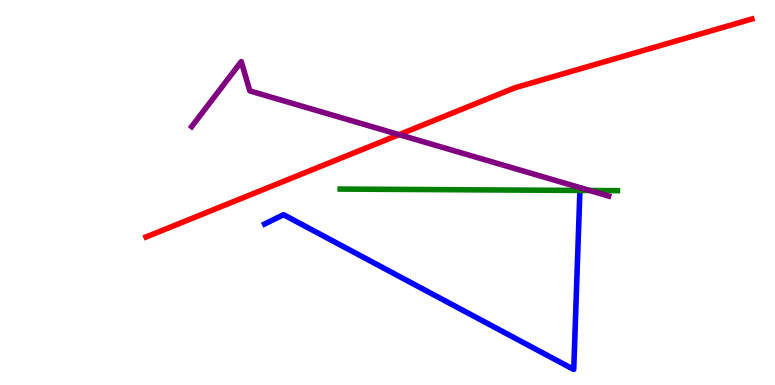[{'lines': ['blue', 'red'], 'intersections': []}, {'lines': ['green', 'red'], 'intersections': []}, {'lines': ['purple', 'red'], 'intersections': [{'x': 5.15, 'y': 6.5}]}, {'lines': ['blue', 'green'], 'intersections': [{'x': 7.48, 'y': 5.05}]}, {'lines': ['blue', 'purple'], 'intersections': []}, {'lines': ['green', 'purple'], 'intersections': [{'x': 7.61, 'y': 5.05}]}]